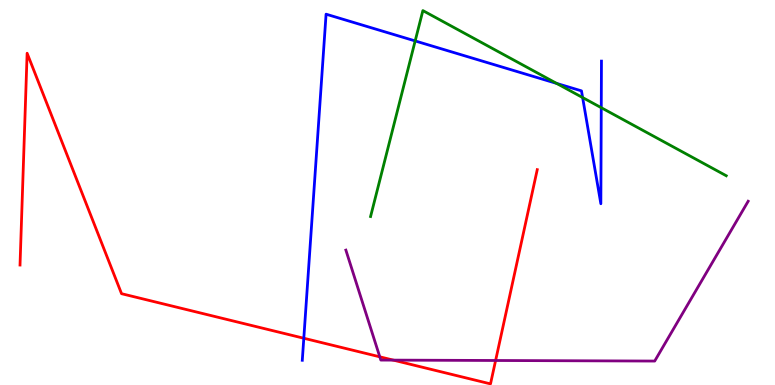[{'lines': ['blue', 'red'], 'intersections': [{'x': 3.92, 'y': 1.21}]}, {'lines': ['green', 'red'], 'intersections': []}, {'lines': ['purple', 'red'], 'intersections': [{'x': 4.9, 'y': 0.732}, {'x': 5.07, 'y': 0.646}, {'x': 6.4, 'y': 0.637}]}, {'lines': ['blue', 'green'], 'intersections': [{'x': 5.36, 'y': 8.94}, {'x': 7.18, 'y': 7.83}, {'x': 7.52, 'y': 7.47}, {'x': 7.76, 'y': 7.2}]}, {'lines': ['blue', 'purple'], 'intersections': []}, {'lines': ['green', 'purple'], 'intersections': []}]